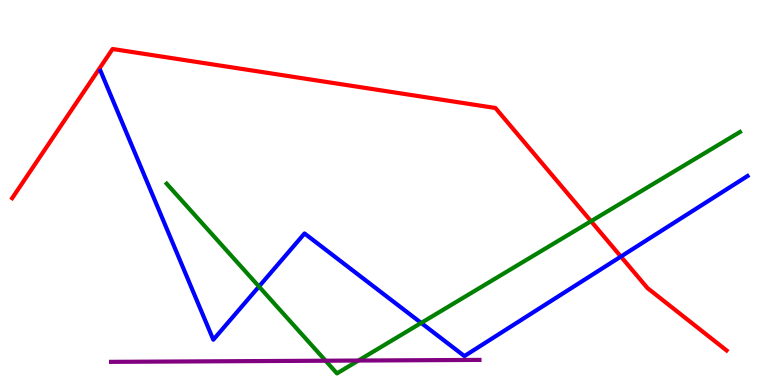[{'lines': ['blue', 'red'], 'intersections': [{'x': 8.01, 'y': 3.34}]}, {'lines': ['green', 'red'], 'intersections': [{'x': 7.63, 'y': 4.25}]}, {'lines': ['purple', 'red'], 'intersections': []}, {'lines': ['blue', 'green'], 'intersections': [{'x': 3.34, 'y': 2.56}, {'x': 5.43, 'y': 1.61}]}, {'lines': ['blue', 'purple'], 'intersections': []}, {'lines': ['green', 'purple'], 'intersections': [{'x': 4.2, 'y': 0.631}, {'x': 4.62, 'y': 0.635}]}]